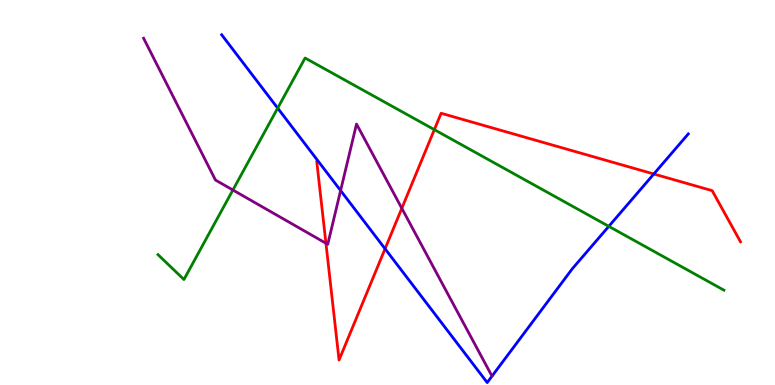[{'lines': ['blue', 'red'], 'intersections': [{'x': 4.97, 'y': 3.54}, {'x': 8.44, 'y': 5.48}]}, {'lines': ['green', 'red'], 'intersections': [{'x': 5.6, 'y': 6.63}]}, {'lines': ['purple', 'red'], 'intersections': [{'x': 4.21, 'y': 3.68}, {'x': 5.18, 'y': 4.59}]}, {'lines': ['blue', 'green'], 'intersections': [{'x': 3.58, 'y': 7.19}, {'x': 7.86, 'y': 4.12}]}, {'lines': ['blue', 'purple'], 'intersections': [{'x': 4.39, 'y': 5.05}]}, {'lines': ['green', 'purple'], 'intersections': [{'x': 3.01, 'y': 5.06}]}]